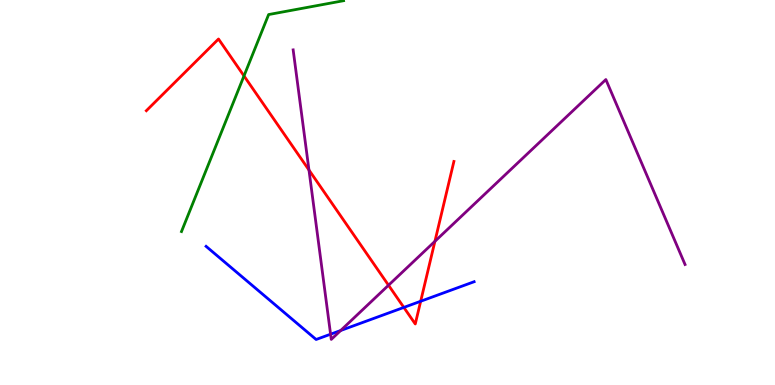[{'lines': ['blue', 'red'], 'intersections': [{'x': 5.21, 'y': 2.02}, {'x': 5.43, 'y': 2.17}]}, {'lines': ['green', 'red'], 'intersections': [{'x': 3.15, 'y': 8.03}]}, {'lines': ['purple', 'red'], 'intersections': [{'x': 3.99, 'y': 5.58}, {'x': 5.01, 'y': 2.59}, {'x': 5.61, 'y': 3.73}]}, {'lines': ['blue', 'green'], 'intersections': []}, {'lines': ['blue', 'purple'], 'intersections': [{'x': 4.27, 'y': 1.32}, {'x': 4.4, 'y': 1.42}]}, {'lines': ['green', 'purple'], 'intersections': []}]